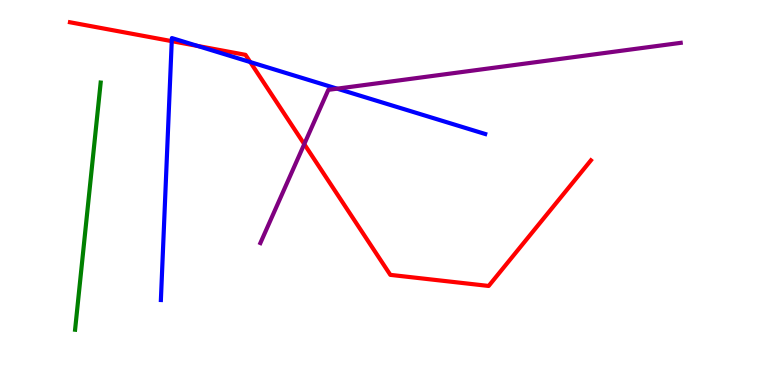[{'lines': ['blue', 'red'], 'intersections': [{'x': 2.22, 'y': 8.93}, {'x': 2.55, 'y': 8.81}, {'x': 3.23, 'y': 8.39}]}, {'lines': ['green', 'red'], 'intersections': []}, {'lines': ['purple', 'red'], 'intersections': [{'x': 3.93, 'y': 6.26}]}, {'lines': ['blue', 'green'], 'intersections': []}, {'lines': ['blue', 'purple'], 'intersections': [{'x': 4.35, 'y': 7.7}]}, {'lines': ['green', 'purple'], 'intersections': []}]